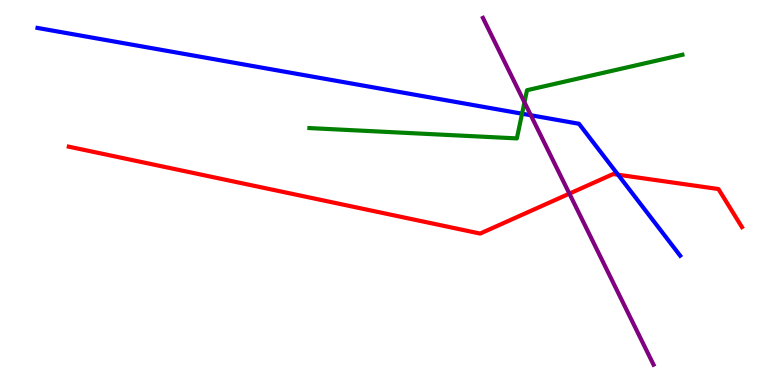[{'lines': ['blue', 'red'], 'intersections': [{'x': 7.97, 'y': 5.46}]}, {'lines': ['green', 'red'], 'intersections': []}, {'lines': ['purple', 'red'], 'intersections': [{'x': 7.35, 'y': 4.97}]}, {'lines': ['blue', 'green'], 'intersections': [{'x': 6.74, 'y': 7.05}]}, {'lines': ['blue', 'purple'], 'intersections': [{'x': 6.85, 'y': 7.01}]}, {'lines': ['green', 'purple'], 'intersections': [{'x': 6.77, 'y': 7.34}]}]